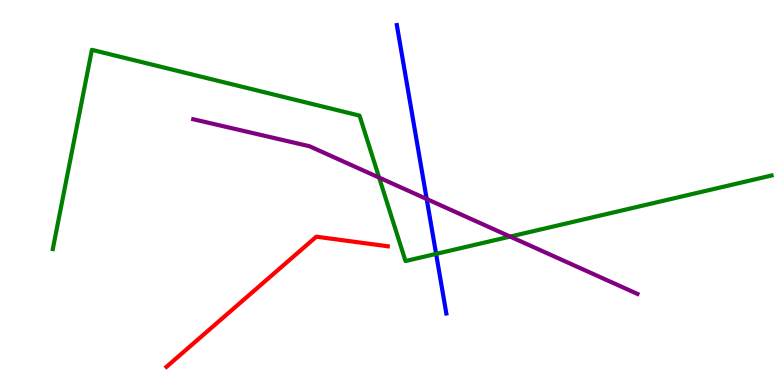[{'lines': ['blue', 'red'], 'intersections': []}, {'lines': ['green', 'red'], 'intersections': []}, {'lines': ['purple', 'red'], 'intersections': []}, {'lines': ['blue', 'green'], 'intersections': [{'x': 5.63, 'y': 3.41}]}, {'lines': ['blue', 'purple'], 'intersections': [{'x': 5.51, 'y': 4.83}]}, {'lines': ['green', 'purple'], 'intersections': [{'x': 4.89, 'y': 5.39}, {'x': 6.58, 'y': 3.85}]}]